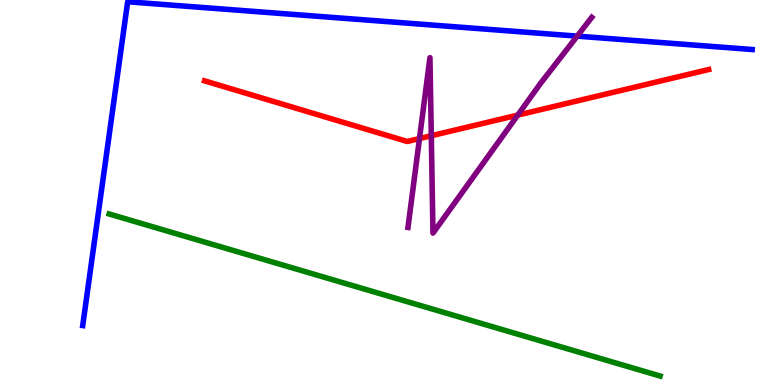[{'lines': ['blue', 'red'], 'intersections': []}, {'lines': ['green', 'red'], 'intersections': []}, {'lines': ['purple', 'red'], 'intersections': [{'x': 5.41, 'y': 6.4}, {'x': 5.57, 'y': 6.47}, {'x': 6.68, 'y': 7.01}]}, {'lines': ['blue', 'green'], 'intersections': []}, {'lines': ['blue', 'purple'], 'intersections': [{'x': 7.45, 'y': 9.06}]}, {'lines': ['green', 'purple'], 'intersections': []}]